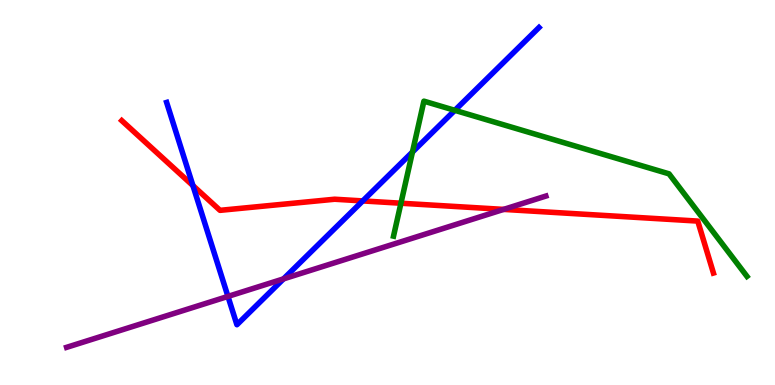[{'lines': ['blue', 'red'], 'intersections': [{'x': 2.49, 'y': 5.18}, {'x': 4.68, 'y': 4.78}]}, {'lines': ['green', 'red'], 'intersections': [{'x': 5.17, 'y': 4.72}]}, {'lines': ['purple', 'red'], 'intersections': [{'x': 6.5, 'y': 4.56}]}, {'lines': ['blue', 'green'], 'intersections': [{'x': 5.32, 'y': 6.05}, {'x': 5.87, 'y': 7.13}]}, {'lines': ['blue', 'purple'], 'intersections': [{'x': 2.94, 'y': 2.3}, {'x': 3.66, 'y': 2.76}]}, {'lines': ['green', 'purple'], 'intersections': []}]